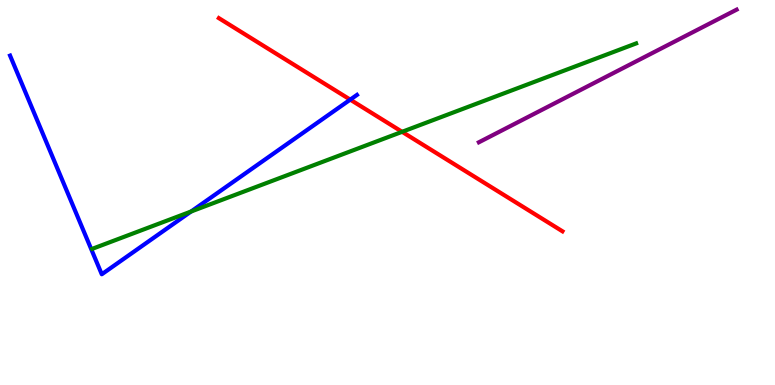[{'lines': ['blue', 'red'], 'intersections': [{'x': 4.52, 'y': 7.41}]}, {'lines': ['green', 'red'], 'intersections': [{'x': 5.19, 'y': 6.58}]}, {'lines': ['purple', 'red'], 'intersections': []}, {'lines': ['blue', 'green'], 'intersections': [{'x': 2.47, 'y': 4.51}]}, {'lines': ['blue', 'purple'], 'intersections': []}, {'lines': ['green', 'purple'], 'intersections': []}]